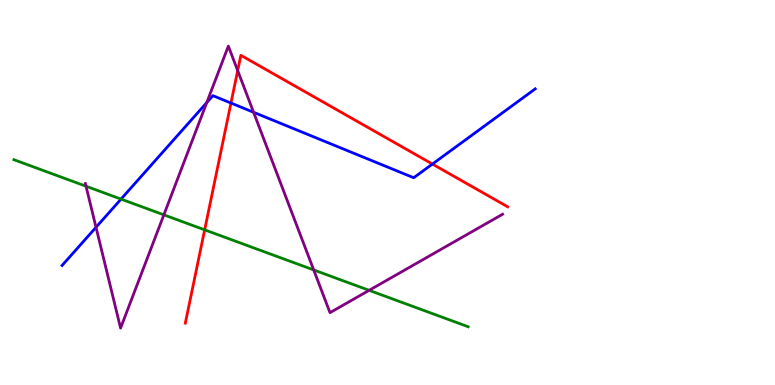[{'lines': ['blue', 'red'], 'intersections': [{'x': 2.98, 'y': 7.32}, {'x': 5.58, 'y': 5.74}]}, {'lines': ['green', 'red'], 'intersections': [{'x': 2.64, 'y': 4.03}]}, {'lines': ['purple', 'red'], 'intersections': [{'x': 3.07, 'y': 8.17}]}, {'lines': ['blue', 'green'], 'intersections': [{'x': 1.56, 'y': 4.83}]}, {'lines': ['blue', 'purple'], 'intersections': [{'x': 1.24, 'y': 4.1}, {'x': 2.67, 'y': 7.34}, {'x': 3.27, 'y': 7.08}]}, {'lines': ['green', 'purple'], 'intersections': [{'x': 1.11, 'y': 5.16}, {'x': 2.11, 'y': 4.42}, {'x': 4.05, 'y': 2.99}, {'x': 4.76, 'y': 2.46}]}]